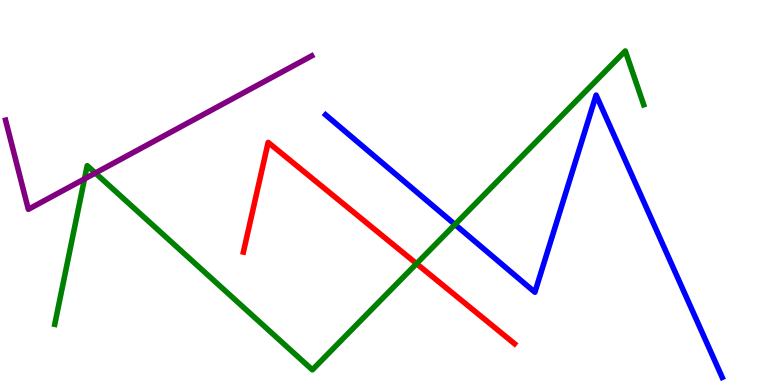[{'lines': ['blue', 'red'], 'intersections': []}, {'lines': ['green', 'red'], 'intersections': [{'x': 5.37, 'y': 3.15}]}, {'lines': ['purple', 'red'], 'intersections': []}, {'lines': ['blue', 'green'], 'intersections': [{'x': 5.87, 'y': 4.17}]}, {'lines': ['blue', 'purple'], 'intersections': []}, {'lines': ['green', 'purple'], 'intersections': [{'x': 1.09, 'y': 5.35}, {'x': 1.23, 'y': 5.51}]}]